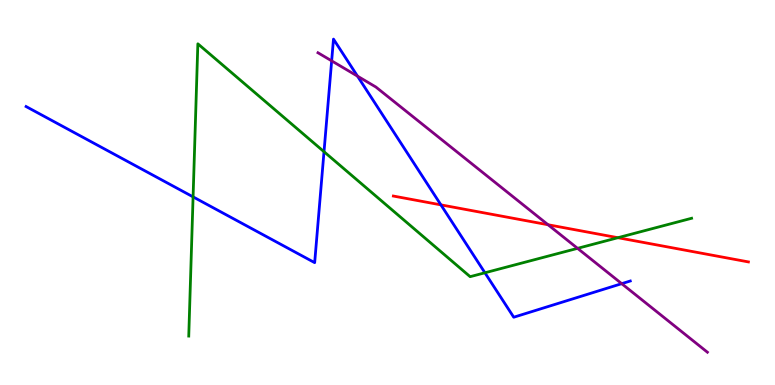[{'lines': ['blue', 'red'], 'intersections': [{'x': 5.69, 'y': 4.68}]}, {'lines': ['green', 'red'], 'intersections': [{'x': 7.97, 'y': 3.83}]}, {'lines': ['purple', 'red'], 'intersections': [{'x': 7.07, 'y': 4.16}]}, {'lines': ['blue', 'green'], 'intersections': [{'x': 2.49, 'y': 4.89}, {'x': 4.18, 'y': 6.06}, {'x': 6.26, 'y': 2.91}]}, {'lines': ['blue', 'purple'], 'intersections': [{'x': 4.28, 'y': 8.42}, {'x': 4.61, 'y': 8.02}, {'x': 8.02, 'y': 2.63}]}, {'lines': ['green', 'purple'], 'intersections': [{'x': 7.45, 'y': 3.55}]}]